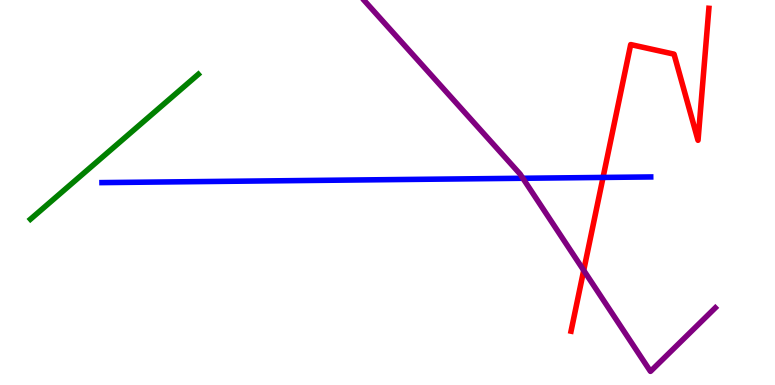[{'lines': ['blue', 'red'], 'intersections': [{'x': 7.78, 'y': 5.39}]}, {'lines': ['green', 'red'], 'intersections': []}, {'lines': ['purple', 'red'], 'intersections': [{'x': 7.53, 'y': 2.98}]}, {'lines': ['blue', 'green'], 'intersections': []}, {'lines': ['blue', 'purple'], 'intersections': [{'x': 6.75, 'y': 5.37}]}, {'lines': ['green', 'purple'], 'intersections': []}]